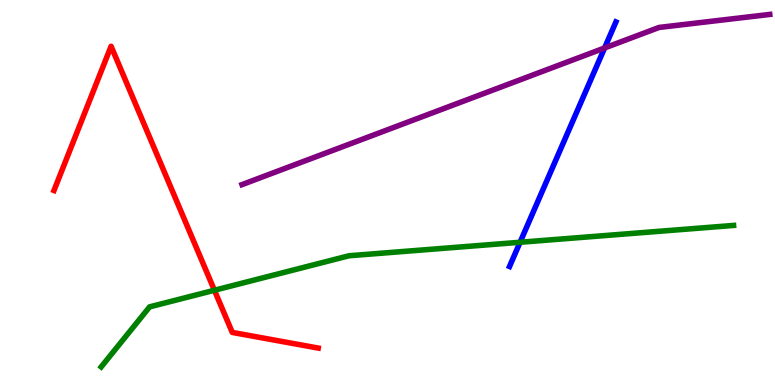[{'lines': ['blue', 'red'], 'intersections': []}, {'lines': ['green', 'red'], 'intersections': [{'x': 2.77, 'y': 2.46}]}, {'lines': ['purple', 'red'], 'intersections': []}, {'lines': ['blue', 'green'], 'intersections': [{'x': 6.71, 'y': 3.71}]}, {'lines': ['blue', 'purple'], 'intersections': [{'x': 7.8, 'y': 8.75}]}, {'lines': ['green', 'purple'], 'intersections': []}]